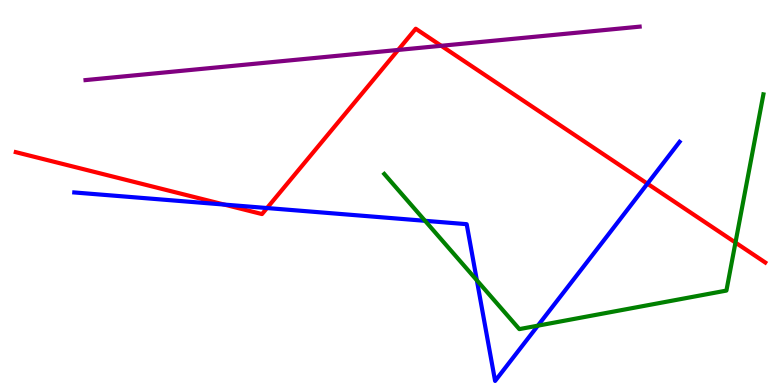[{'lines': ['blue', 'red'], 'intersections': [{'x': 2.89, 'y': 4.69}, {'x': 3.45, 'y': 4.6}, {'x': 8.35, 'y': 5.23}]}, {'lines': ['green', 'red'], 'intersections': [{'x': 9.49, 'y': 3.7}]}, {'lines': ['purple', 'red'], 'intersections': [{'x': 5.14, 'y': 8.7}, {'x': 5.69, 'y': 8.81}]}, {'lines': ['blue', 'green'], 'intersections': [{'x': 5.48, 'y': 4.26}, {'x': 6.15, 'y': 2.72}, {'x': 6.94, 'y': 1.54}]}, {'lines': ['blue', 'purple'], 'intersections': []}, {'lines': ['green', 'purple'], 'intersections': []}]